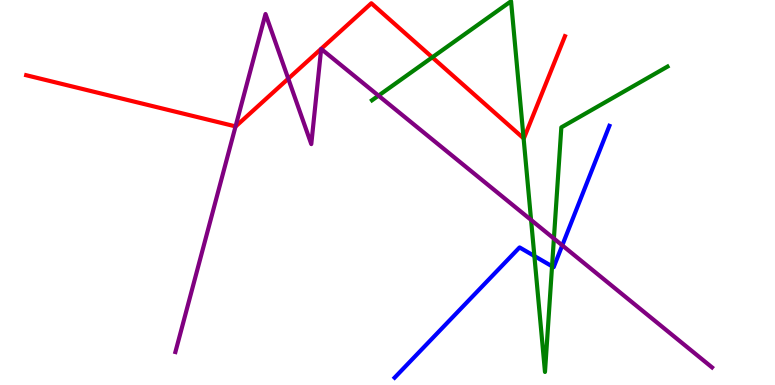[{'lines': ['blue', 'red'], 'intersections': []}, {'lines': ['green', 'red'], 'intersections': [{'x': 5.58, 'y': 8.51}, {'x': 6.76, 'y': 6.41}]}, {'lines': ['purple', 'red'], 'intersections': [{'x': 3.04, 'y': 6.72}, {'x': 3.72, 'y': 7.96}]}, {'lines': ['blue', 'green'], 'intersections': [{'x': 6.9, 'y': 3.35}, {'x': 7.12, 'y': 3.08}]}, {'lines': ['blue', 'purple'], 'intersections': [{'x': 7.26, 'y': 3.63}]}, {'lines': ['green', 'purple'], 'intersections': [{'x': 4.88, 'y': 7.52}, {'x': 6.85, 'y': 4.29}, {'x': 7.15, 'y': 3.8}]}]